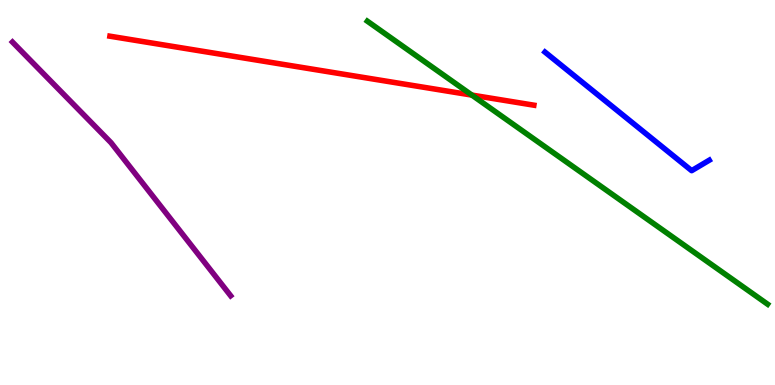[{'lines': ['blue', 'red'], 'intersections': []}, {'lines': ['green', 'red'], 'intersections': [{'x': 6.09, 'y': 7.53}]}, {'lines': ['purple', 'red'], 'intersections': []}, {'lines': ['blue', 'green'], 'intersections': []}, {'lines': ['blue', 'purple'], 'intersections': []}, {'lines': ['green', 'purple'], 'intersections': []}]